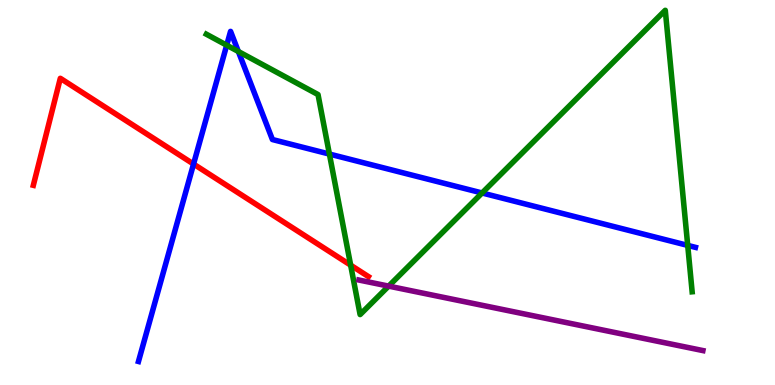[{'lines': ['blue', 'red'], 'intersections': [{'x': 2.5, 'y': 5.74}]}, {'lines': ['green', 'red'], 'intersections': [{'x': 4.52, 'y': 3.11}]}, {'lines': ['purple', 'red'], 'intersections': []}, {'lines': ['blue', 'green'], 'intersections': [{'x': 2.93, 'y': 8.83}, {'x': 3.08, 'y': 8.66}, {'x': 4.25, 'y': 6.0}, {'x': 6.22, 'y': 4.99}, {'x': 8.87, 'y': 3.63}]}, {'lines': ['blue', 'purple'], 'intersections': []}, {'lines': ['green', 'purple'], 'intersections': [{'x': 5.01, 'y': 2.57}]}]